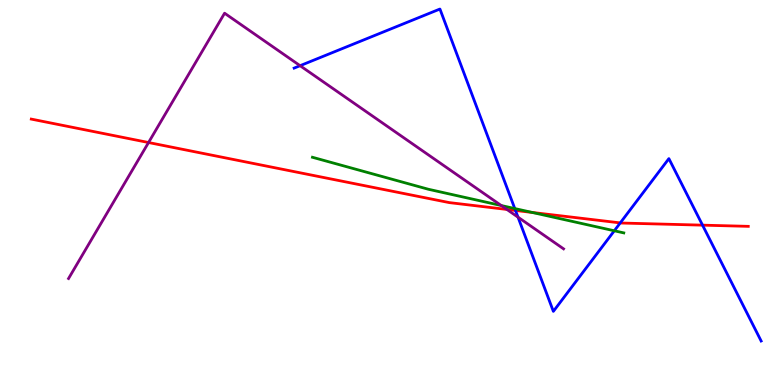[{'lines': ['blue', 'red'], 'intersections': [{'x': 6.65, 'y': 4.53}, {'x': 8.0, 'y': 4.21}, {'x': 9.06, 'y': 4.15}]}, {'lines': ['green', 'red'], 'intersections': [{'x': 6.87, 'y': 4.48}]}, {'lines': ['purple', 'red'], 'intersections': [{'x': 1.92, 'y': 6.3}, {'x': 6.54, 'y': 4.56}]}, {'lines': ['blue', 'green'], 'intersections': [{'x': 6.64, 'y': 4.58}, {'x': 7.93, 'y': 4.01}]}, {'lines': ['blue', 'purple'], 'intersections': [{'x': 3.87, 'y': 8.29}, {'x': 6.68, 'y': 4.36}]}, {'lines': ['green', 'purple'], 'intersections': [{'x': 6.47, 'y': 4.66}]}]